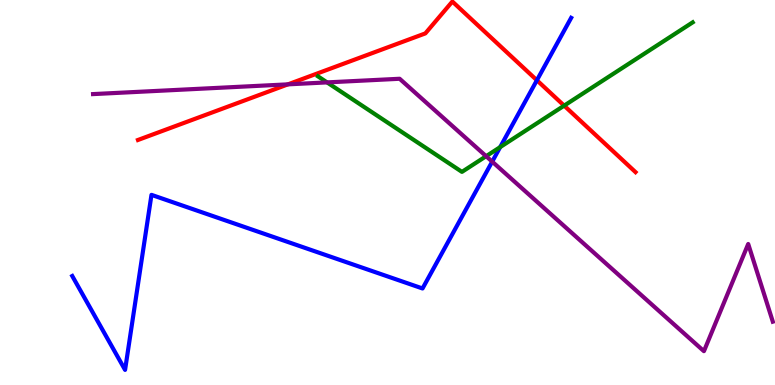[{'lines': ['blue', 'red'], 'intersections': [{'x': 6.93, 'y': 7.92}]}, {'lines': ['green', 'red'], 'intersections': [{'x': 7.28, 'y': 7.26}]}, {'lines': ['purple', 'red'], 'intersections': [{'x': 3.72, 'y': 7.81}]}, {'lines': ['blue', 'green'], 'intersections': [{'x': 6.45, 'y': 6.18}]}, {'lines': ['blue', 'purple'], 'intersections': [{'x': 6.35, 'y': 5.8}]}, {'lines': ['green', 'purple'], 'intersections': [{'x': 4.22, 'y': 7.86}, {'x': 6.27, 'y': 5.94}]}]